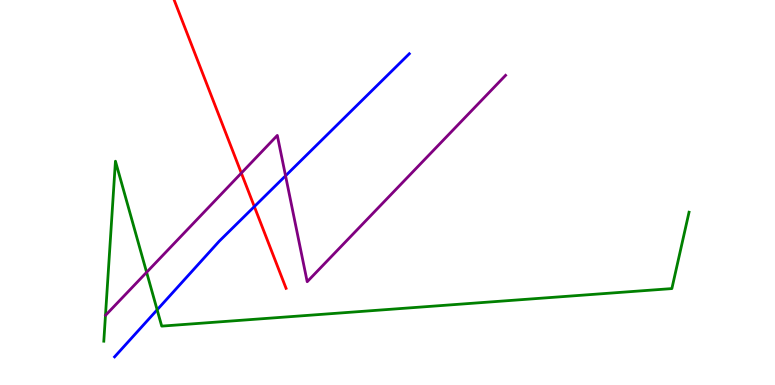[{'lines': ['blue', 'red'], 'intersections': [{'x': 3.28, 'y': 4.63}]}, {'lines': ['green', 'red'], 'intersections': []}, {'lines': ['purple', 'red'], 'intersections': [{'x': 3.11, 'y': 5.5}]}, {'lines': ['blue', 'green'], 'intersections': [{'x': 2.03, 'y': 1.95}]}, {'lines': ['blue', 'purple'], 'intersections': [{'x': 3.68, 'y': 5.43}]}, {'lines': ['green', 'purple'], 'intersections': [{'x': 1.89, 'y': 2.93}]}]